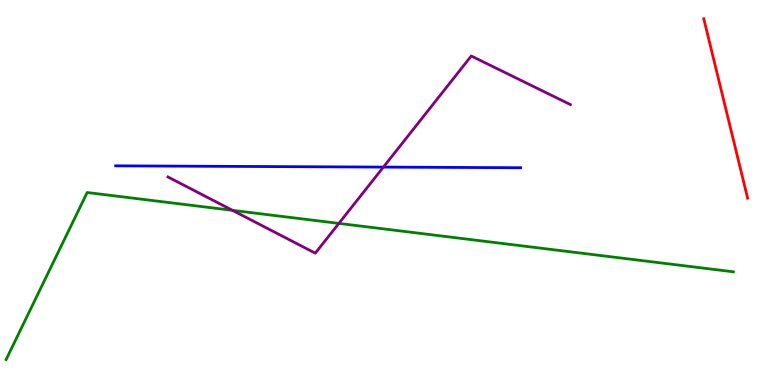[{'lines': ['blue', 'red'], 'intersections': []}, {'lines': ['green', 'red'], 'intersections': []}, {'lines': ['purple', 'red'], 'intersections': []}, {'lines': ['blue', 'green'], 'intersections': []}, {'lines': ['blue', 'purple'], 'intersections': [{'x': 4.95, 'y': 5.66}]}, {'lines': ['green', 'purple'], 'intersections': [{'x': 3.0, 'y': 4.54}, {'x': 4.37, 'y': 4.2}]}]